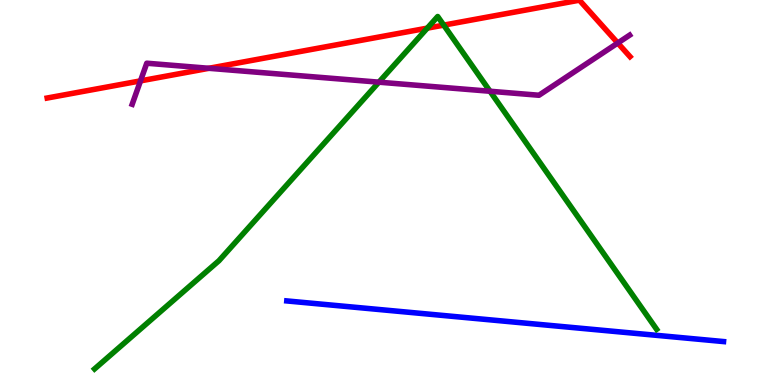[{'lines': ['blue', 'red'], 'intersections': []}, {'lines': ['green', 'red'], 'intersections': [{'x': 5.51, 'y': 9.27}, {'x': 5.73, 'y': 9.35}]}, {'lines': ['purple', 'red'], 'intersections': [{'x': 1.81, 'y': 7.9}, {'x': 2.7, 'y': 8.23}, {'x': 7.97, 'y': 8.88}]}, {'lines': ['blue', 'green'], 'intersections': []}, {'lines': ['blue', 'purple'], 'intersections': []}, {'lines': ['green', 'purple'], 'intersections': [{'x': 4.89, 'y': 7.87}, {'x': 6.32, 'y': 7.63}]}]